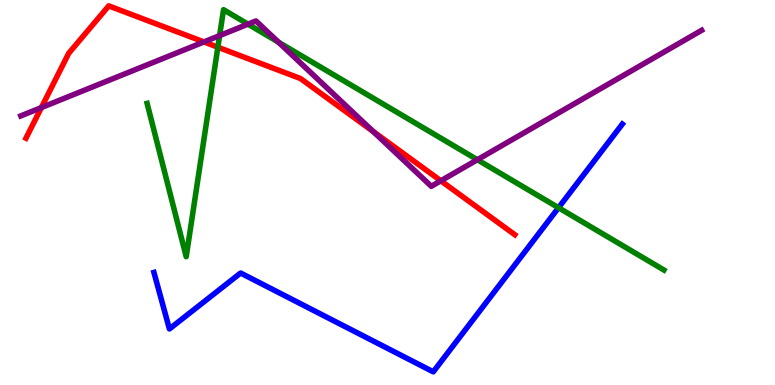[{'lines': ['blue', 'red'], 'intersections': []}, {'lines': ['green', 'red'], 'intersections': [{'x': 2.81, 'y': 8.77}]}, {'lines': ['purple', 'red'], 'intersections': [{'x': 0.534, 'y': 7.21}, {'x': 2.63, 'y': 8.91}, {'x': 4.82, 'y': 6.58}, {'x': 5.69, 'y': 5.3}]}, {'lines': ['blue', 'green'], 'intersections': [{'x': 7.21, 'y': 4.6}]}, {'lines': ['blue', 'purple'], 'intersections': []}, {'lines': ['green', 'purple'], 'intersections': [{'x': 2.83, 'y': 9.08}, {'x': 3.2, 'y': 9.37}, {'x': 3.59, 'y': 8.9}, {'x': 6.16, 'y': 5.85}]}]